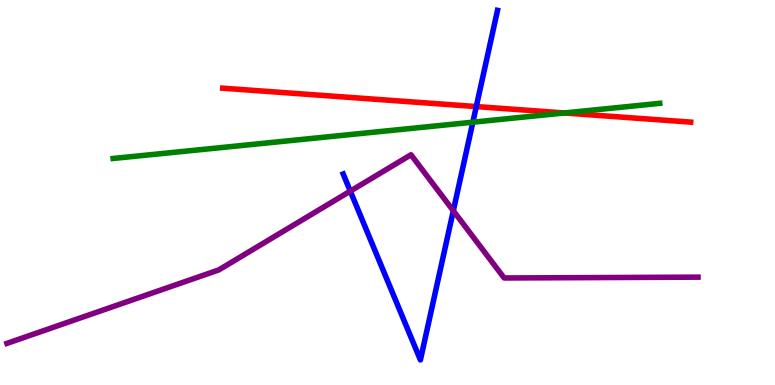[{'lines': ['blue', 'red'], 'intersections': [{'x': 6.15, 'y': 7.23}]}, {'lines': ['green', 'red'], 'intersections': [{'x': 7.28, 'y': 7.07}]}, {'lines': ['purple', 'red'], 'intersections': []}, {'lines': ['blue', 'green'], 'intersections': [{'x': 6.1, 'y': 6.83}]}, {'lines': ['blue', 'purple'], 'intersections': [{'x': 4.52, 'y': 5.04}, {'x': 5.85, 'y': 4.53}]}, {'lines': ['green', 'purple'], 'intersections': []}]